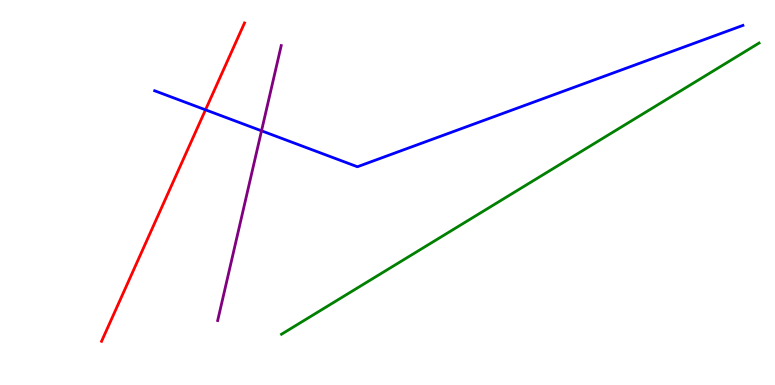[{'lines': ['blue', 'red'], 'intersections': [{'x': 2.65, 'y': 7.15}]}, {'lines': ['green', 'red'], 'intersections': []}, {'lines': ['purple', 'red'], 'intersections': []}, {'lines': ['blue', 'green'], 'intersections': []}, {'lines': ['blue', 'purple'], 'intersections': [{'x': 3.37, 'y': 6.6}]}, {'lines': ['green', 'purple'], 'intersections': []}]